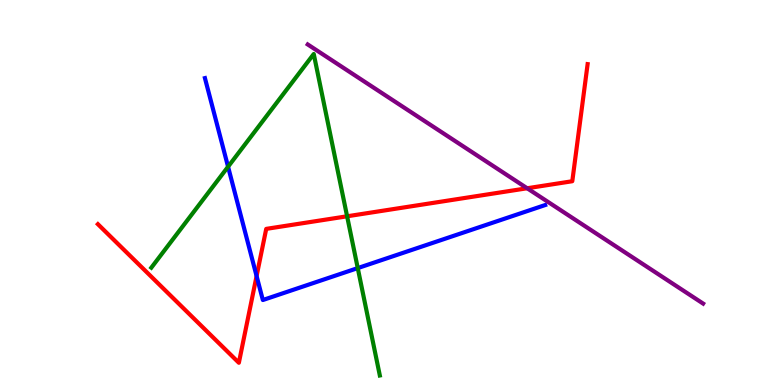[{'lines': ['blue', 'red'], 'intersections': [{'x': 3.31, 'y': 2.83}]}, {'lines': ['green', 'red'], 'intersections': [{'x': 4.48, 'y': 4.38}]}, {'lines': ['purple', 'red'], 'intersections': [{'x': 6.8, 'y': 5.11}]}, {'lines': ['blue', 'green'], 'intersections': [{'x': 2.94, 'y': 5.67}, {'x': 4.62, 'y': 3.04}]}, {'lines': ['blue', 'purple'], 'intersections': []}, {'lines': ['green', 'purple'], 'intersections': []}]